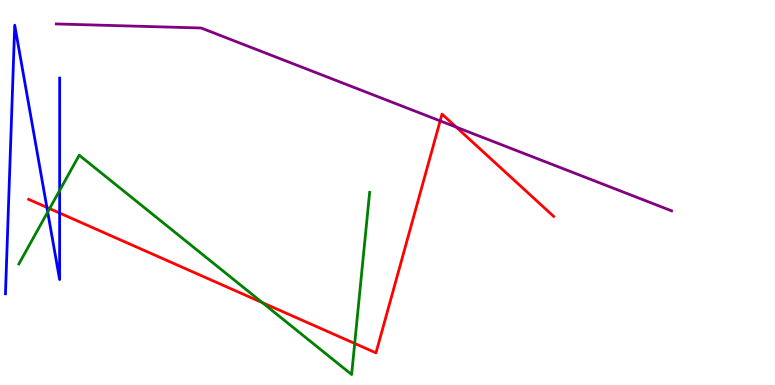[{'lines': ['blue', 'red'], 'intersections': [{'x': 0.605, 'y': 4.61}, {'x': 0.769, 'y': 4.47}]}, {'lines': ['green', 'red'], 'intersections': [{'x': 0.64, 'y': 4.58}, {'x': 3.39, 'y': 2.14}, {'x': 4.58, 'y': 1.08}]}, {'lines': ['purple', 'red'], 'intersections': [{'x': 5.68, 'y': 6.86}, {'x': 5.89, 'y': 6.7}]}, {'lines': ['blue', 'green'], 'intersections': [{'x': 0.615, 'y': 4.49}, {'x': 0.77, 'y': 5.05}]}, {'lines': ['blue', 'purple'], 'intersections': []}, {'lines': ['green', 'purple'], 'intersections': []}]